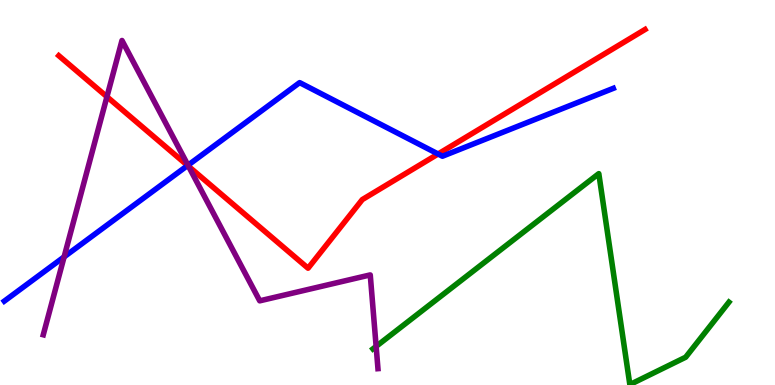[{'lines': ['blue', 'red'], 'intersections': [{'x': 2.42, 'y': 5.7}, {'x': 5.65, 'y': 6.0}]}, {'lines': ['green', 'red'], 'intersections': []}, {'lines': ['purple', 'red'], 'intersections': [{'x': 1.38, 'y': 7.49}, {'x': 2.43, 'y': 5.68}]}, {'lines': ['blue', 'green'], 'intersections': []}, {'lines': ['blue', 'purple'], 'intersections': [{'x': 0.827, 'y': 3.33}, {'x': 2.43, 'y': 5.71}]}, {'lines': ['green', 'purple'], 'intersections': [{'x': 4.85, 'y': 1.0}]}]